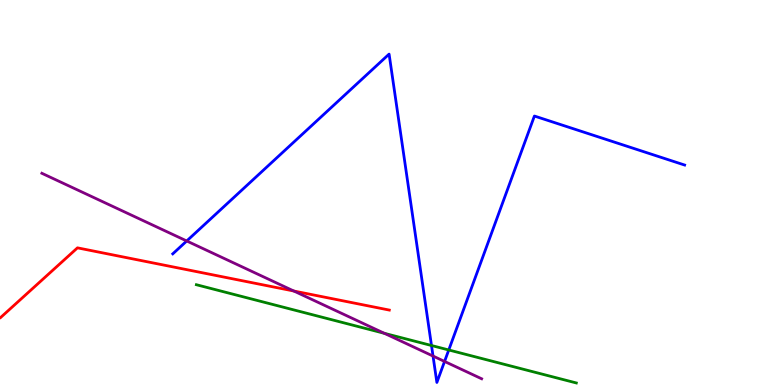[{'lines': ['blue', 'red'], 'intersections': []}, {'lines': ['green', 'red'], 'intersections': []}, {'lines': ['purple', 'red'], 'intersections': [{'x': 3.79, 'y': 2.44}]}, {'lines': ['blue', 'green'], 'intersections': [{'x': 5.57, 'y': 1.03}, {'x': 5.79, 'y': 0.91}]}, {'lines': ['blue', 'purple'], 'intersections': [{'x': 2.41, 'y': 3.74}, {'x': 5.59, 'y': 0.752}, {'x': 5.74, 'y': 0.612}]}, {'lines': ['green', 'purple'], 'intersections': [{'x': 4.96, 'y': 1.34}]}]